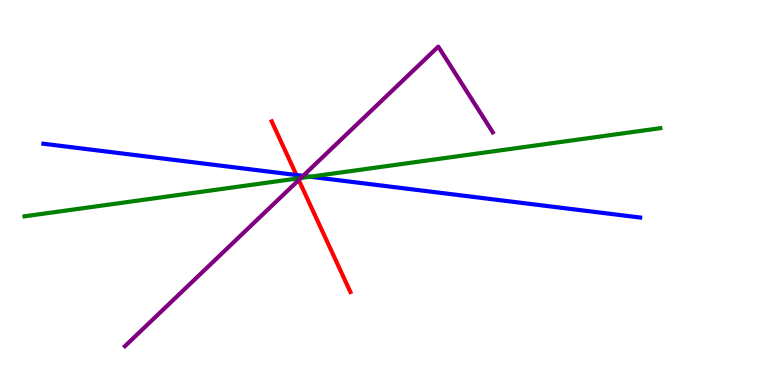[{'lines': ['blue', 'red'], 'intersections': [{'x': 3.82, 'y': 5.45}]}, {'lines': ['green', 'red'], 'intersections': [{'x': 3.85, 'y': 5.37}]}, {'lines': ['purple', 'red'], 'intersections': [{'x': 3.85, 'y': 5.32}]}, {'lines': ['blue', 'green'], 'intersections': [{'x': 4.0, 'y': 5.41}]}, {'lines': ['blue', 'purple'], 'intersections': [{'x': 3.91, 'y': 5.43}]}, {'lines': ['green', 'purple'], 'intersections': [{'x': 3.88, 'y': 5.38}]}]